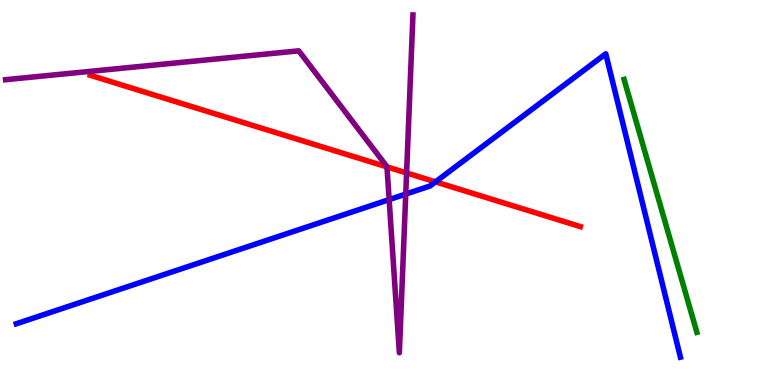[{'lines': ['blue', 'red'], 'intersections': [{'x': 5.62, 'y': 5.28}]}, {'lines': ['green', 'red'], 'intersections': []}, {'lines': ['purple', 'red'], 'intersections': [{'x': 4.99, 'y': 5.67}, {'x': 5.25, 'y': 5.51}]}, {'lines': ['blue', 'green'], 'intersections': []}, {'lines': ['blue', 'purple'], 'intersections': [{'x': 5.02, 'y': 4.82}, {'x': 5.24, 'y': 4.96}]}, {'lines': ['green', 'purple'], 'intersections': []}]